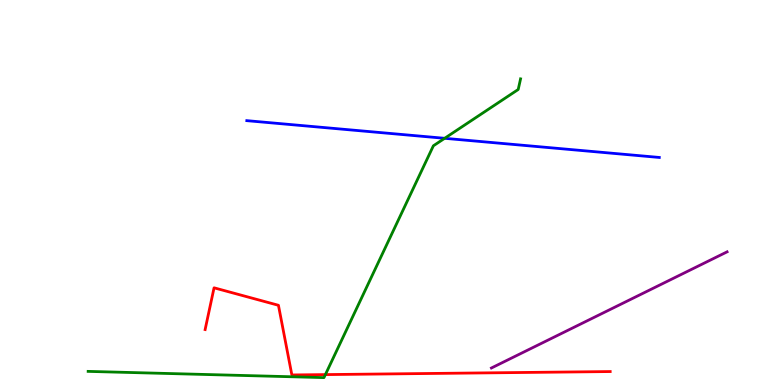[{'lines': ['blue', 'red'], 'intersections': []}, {'lines': ['green', 'red'], 'intersections': [{'x': 4.2, 'y': 0.27}]}, {'lines': ['purple', 'red'], 'intersections': []}, {'lines': ['blue', 'green'], 'intersections': [{'x': 5.74, 'y': 6.41}]}, {'lines': ['blue', 'purple'], 'intersections': []}, {'lines': ['green', 'purple'], 'intersections': []}]